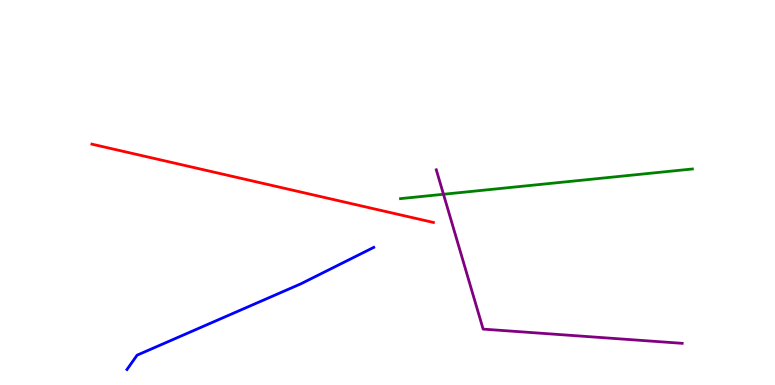[{'lines': ['blue', 'red'], 'intersections': []}, {'lines': ['green', 'red'], 'intersections': []}, {'lines': ['purple', 'red'], 'intersections': []}, {'lines': ['blue', 'green'], 'intersections': []}, {'lines': ['blue', 'purple'], 'intersections': []}, {'lines': ['green', 'purple'], 'intersections': [{'x': 5.72, 'y': 4.95}]}]